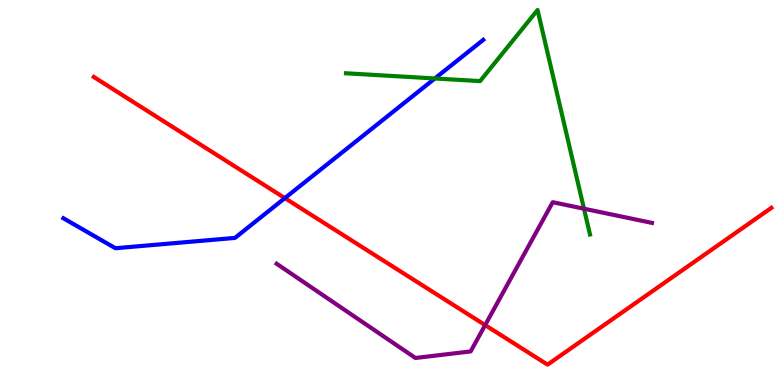[{'lines': ['blue', 'red'], 'intersections': [{'x': 3.68, 'y': 4.85}]}, {'lines': ['green', 'red'], 'intersections': []}, {'lines': ['purple', 'red'], 'intersections': [{'x': 6.26, 'y': 1.56}]}, {'lines': ['blue', 'green'], 'intersections': [{'x': 5.61, 'y': 7.96}]}, {'lines': ['blue', 'purple'], 'intersections': []}, {'lines': ['green', 'purple'], 'intersections': [{'x': 7.54, 'y': 4.58}]}]